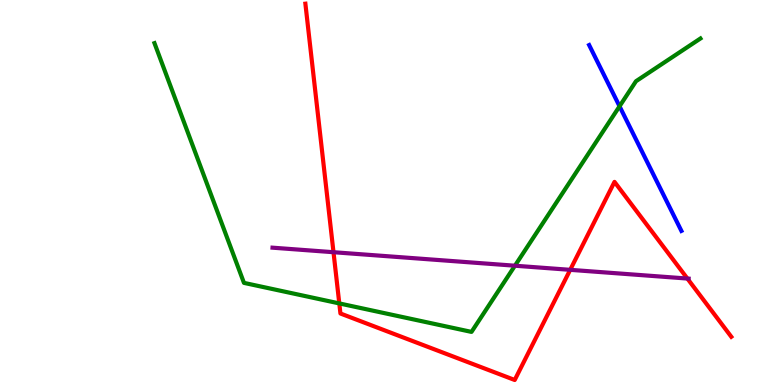[{'lines': ['blue', 'red'], 'intersections': []}, {'lines': ['green', 'red'], 'intersections': [{'x': 4.38, 'y': 2.12}]}, {'lines': ['purple', 'red'], 'intersections': [{'x': 4.3, 'y': 3.45}, {'x': 7.36, 'y': 2.99}, {'x': 8.87, 'y': 2.76}]}, {'lines': ['blue', 'green'], 'intersections': [{'x': 7.99, 'y': 7.24}]}, {'lines': ['blue', 'purple'], 'intersections': []}, {'lines': ['green', 'purple'], 'intersections': [{'x': 6.64, 'y': 3.1}]}]